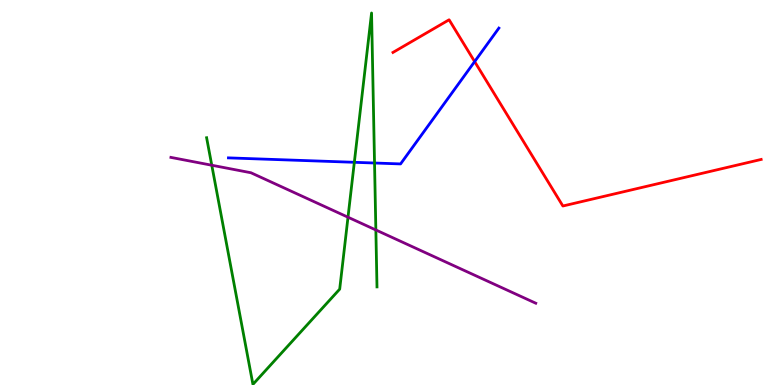[{'lines': ['blue', 'red'], 'intersections': [{'x': 6.12, 'y': 8.4}]}, {'lines': ['green', 'red'], 'intersections': []}, {'lines': ['purple', 'red'], 'intersections': []}, {'lines': ['blue', 'green'], 'intersections': [{'x': 4.57, 'y': 5.78}, {'x': 4.83, 'y': 5.77}]}, {'lines': ['blue', 'purple'], 'intersections': []}, {'lines': ['green', 'purple'], 'intersections': [{'x': 2.73, 'y': 5.71}, {'x': 4.49, 'y': 4.36}, {'x': 4.85, 'y': 4.03}]}]